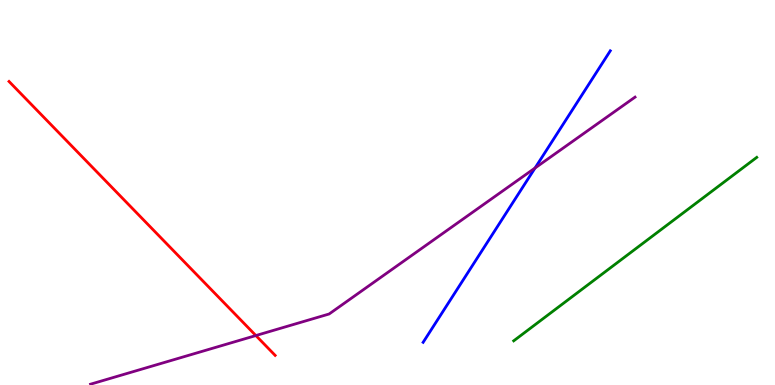[{'lines': ['blue', 'red'], 'intersections': []}, {'lines': ['green', 'red'], 'intersections': []}, {'lines': ['purple', 'red'], 'intersections': [{'x': 3.3, 'y': 1.28}]}, {'lines': ['blue', 'green'], 'intersections': []}, {'lines': ['blue', 'purple'], 'intersections': [{'x': 6.9, 'y': 5.64}]}, {'lines': ['green', 'purple'], 'intersections': []}]